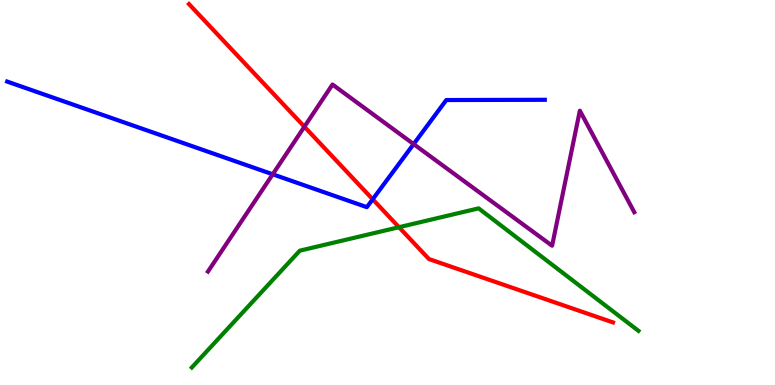[{'lines': ['blue', 'red'], 'intersections': [{'x': 4.81, 'y': 4.82}]}, {'lines': ['green', 'red'], 'intersections': [{'x': 5.15, 'y': 4.1}]}, {'lines': ['purple', 'red'], 'intersections': [{'x': 3.93, 'y': 6.71}]}, {'lines': ['blue', 'green'], 'intersections': []}, {'lines': ['blue', 'purple'], 'intersections': [{'x': 3.52, 'y': 5.47}, {'x': 5.34, 'y': 6.26}]}, {'lines': ['green', 'purple'], 'intersections': []}]